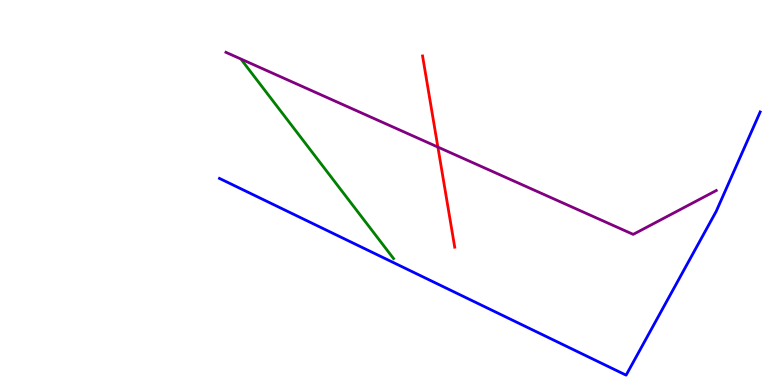[{'lines': ['blue', 'red'], 'intersections': []}, {'lines': ['green', 'red'], 'intersections': []}, {'lines': ['purple', 'red'], 'intersections': [{'x': 5.65, 'y': 6.18}]}, {'lines': ['blue', 'green'], 'intersections': []}, {'lines': ['blue', 'purple'], 'intersections': []}, {'lines': ['green', 'purple'], 'intersections': []}]